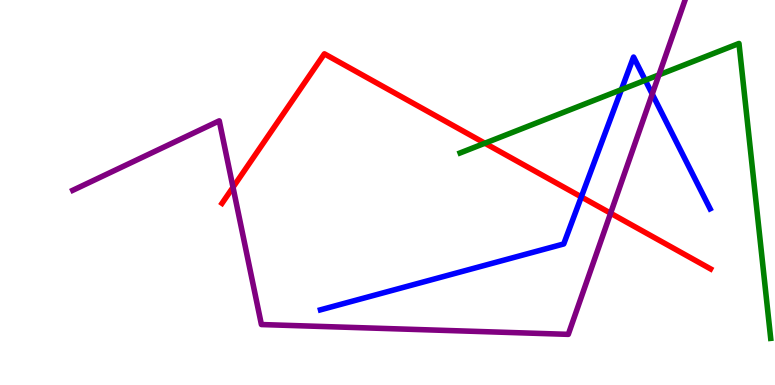[{'lines': ['blue', 'red'], 'intersections': [{'x': 7.5, 'y': 4.89}]}, {'lines': ['green', 'red'], 'intersections': [{'x': 6.26, 'y': 6.28}]}, {'lines': ['purple', 'red'], 'intersections': [{'x': 3.01, 'y': 5.14}, {'x': 7.88, 'y': 4.46}]}, {'lines': ['blue', 'green'], 'intersections': [{'x': 8.02, 'y': 7.67}, {'x': 8.33, 'y': 7.92}]}, {'lines': ['blue', 'purple'], 'intersections': [{'x': 8.42, 'y': 7.56}]}, {'lines': ['green', 'purple'], 'intersections': [{'x': 8.5, 'y': 8.05}]}]